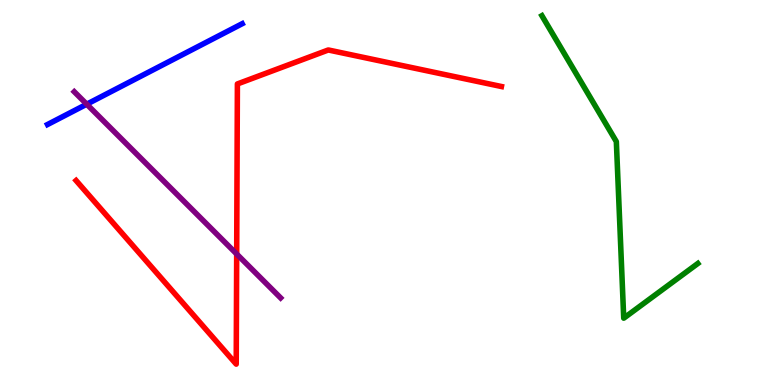[{'lines': ['blue', 'red'], 'intersections': []}, {'lines': ['green', 'red'], 'intersections': []}, {'lines': ['purple', 'red'], 'intersections': [{'x': 3.05, 'y': 3.4}]}, {'lines': ['blue', 'green'], 'intersections': []}, {'lines': ['blue', 'purple'], 'intersections': [{'x': 1.12, 'y': 7.29}]}, {'lines': ['green', 'purple'], 'intersections': []}]